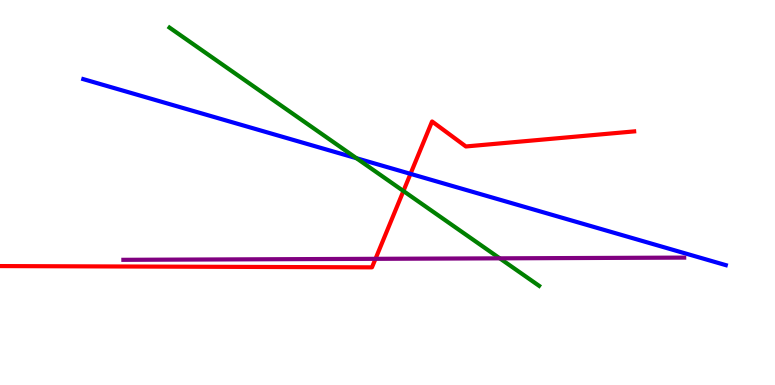[{'lines': ['blue', 'red'], 'intersections': [{'x': 5.3, 'y': 5.48}]}, {'lines': ['green', 'red'], 'intersections': [{'x': 5.21, 'y': 5.04}]}, {'lines': ['purple', 'red'], 'intersections': [{'x': 4.85, 'y': 3.28}]}, {'lines': ['blue', 'green'], 'intersections': [{'x': 4.6, 'y': 5.89}]}, {'lines': ['blue', 'purple'], 'intersections': []}, {'lines': ['green', 'purple'], 'intersections': [{'x': 6.45, 'y': 3.29}]}]